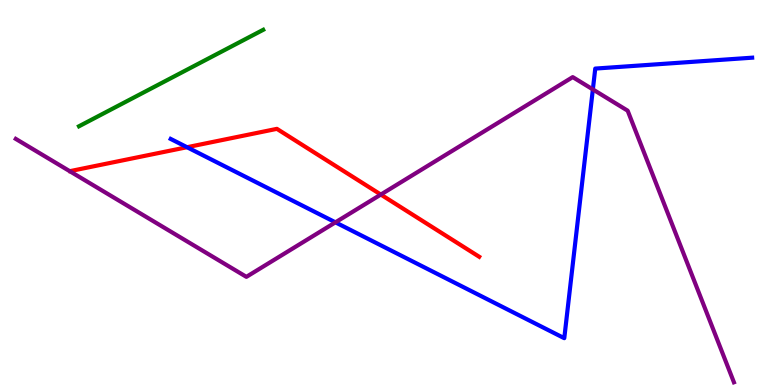[{'lines': ['blue', 'red'], 'intersections': [{'x': 2.41, 'y': 6.18}]}, {'lines': ['green', 'red'], 'intersections': []}, {'lines': ['purple', 'red'], 'intersections': [{'x': 4.91, 'y': 4.95}]}, {'lines': ['blue', 'green'], 'intersections': []}, {'lines': ['blue', 'purple'], 'intersections': [{'x': 4.33, 'y': 4.22}, {'x': 7.65, 'y': 7.68}]}, {'lines': ['green', 'purple'], 'intersections': []}]